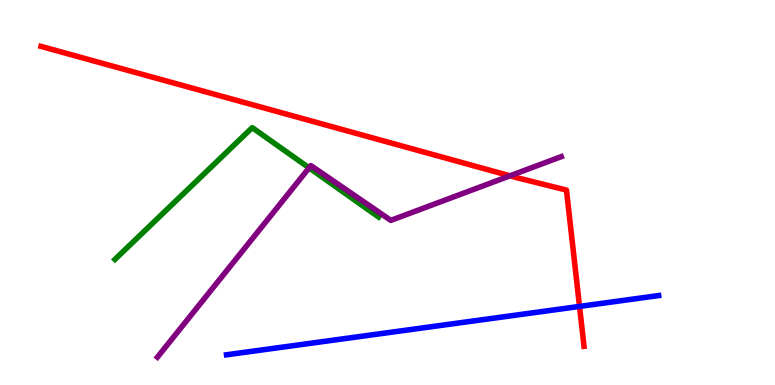[{'lines': ['blue', 'red'], 'intersections': [{'x': 7.48, 'y': 2.04}]}, {'lines': ['green', 'red'], 'intersections': []}, {'lines': ['purple', 'red'], 'intersections': [{'x': 6.58, 'y': 5.43}]}, {'lines': ['blue', 'green'], 'intersections': []}, {'lines': ['blue', 'purple'], 'intersections': []}, {'lines': ['green', 'purple'], 'intersections': [{'x': 3.99, 'y': 5.64}]}]